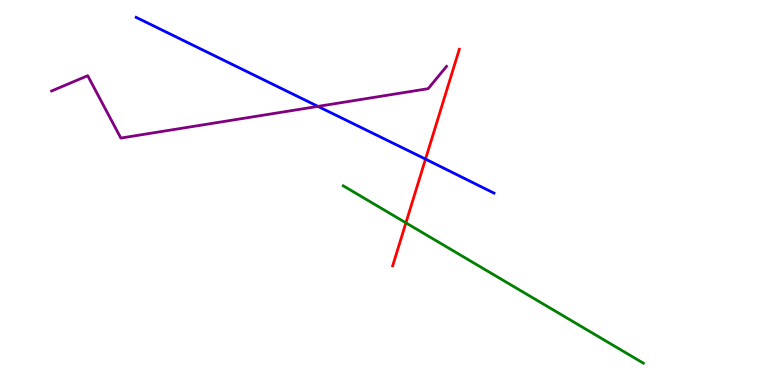[{'lines': ['blue', 'red'], 'intersections': [{'x': 5.49, 'y': 5.87}]}, {'lines': ['green', 'red'], 'intersections': [{'x': 5.24, 'y': 4.21}]}, {'lines': ['purple', 'red'], 'intersections': []}, {'lines': ['blue', 'green'], 'intersections': []}, {'lines': ['blue', 'purple'], 'intersections': [{'x': 4.1, 'y': 7.24}]}, {'lines': ['green', 'purple'], 'intersections': []}]